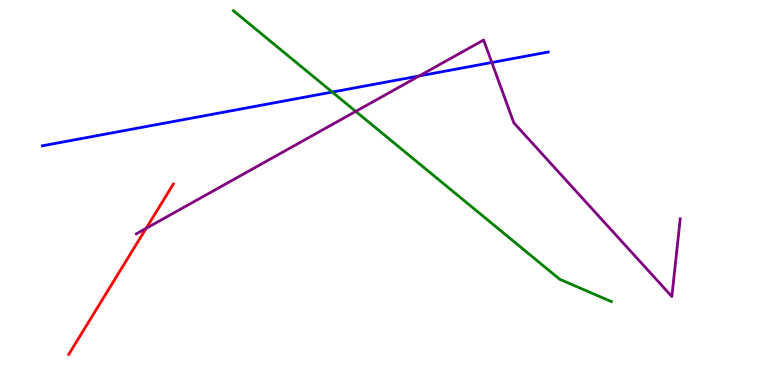[{'lines': ['blue', 'red'], 'intersections': []}, {'lines': ['green', 'red'], 'intersections': []}, {'lines': ['purple', 'red'], 'intersections': [{'x': 1.89, 'y': 4.07}]}, {'lines': ['blue', 'green'], 'intersections': [{'x': 4.29, 'y': 7.61}]}, {'lines': ['blue', 'purple'], 'intersections': [{'x': 5.41, 'y': 8.03}, {'x': 6.35, 'y': 8.38}]}, {'lines': ['green', 'purple'], 'intersections': [{'x': 4.59, 'y': 7.11}]}]